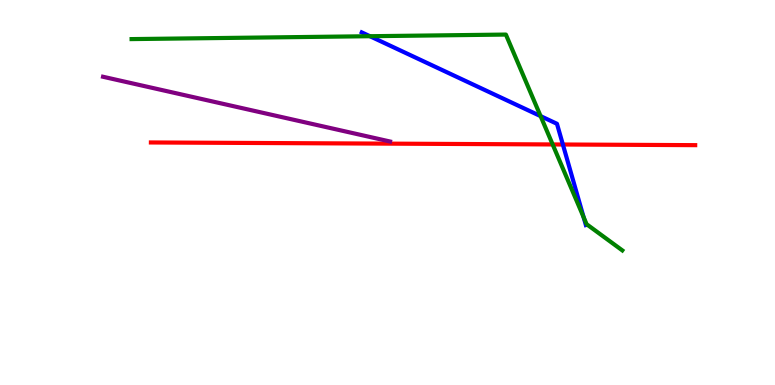[{'lines': ['blue', 'red'], 'intersections': [{'x': 7.26, 'y': 6.25}]}, {'lines': ['green', 'red'], 'intersections': [{'x': 7.13, 'y': 6.25}]}, {'lines': ['purple', 'red'], 'intersections': []}, {'lines': ['blue', 'green'], 'intersections': [{'x': 4.77, 'y': 9.06}, {'x': 6.98, 'y': 6.98}, {'x': 7.53, 'y': 4.36}]}, {'lines': ['blue', 'purple'], 'intersections': []}, {'lines': ['green', 'purple'], 'intersections': []}]